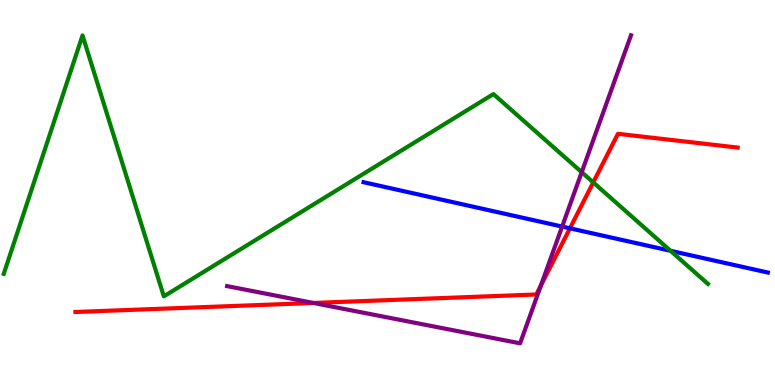[{'lines': ['blue', 'red'], 'intersections': [{'x': 7.35, 'y': 4.07}]}, {'lines': ['green', 'red'], 'intersections': [{'x': 7.65, 'y': 5.26}]}, {'lines': ['purple', 'red'], 'intersections': [{'x': 4.04, 'y': 2.13}, {'x': 6.98, 'y': 2.59}]}, {'lines': ['blue', 'green'], 'intersections': [{'x': 8.65, 'y': 3.49}]}, {'lines': ['blue', 'purple'], 'intersections': [{'x': 7.25, 'y': 4.11}]}, {'lines': ['green', 'purple'], 'intersections': [{'x': 7.51, 'y': 5.53}]}]